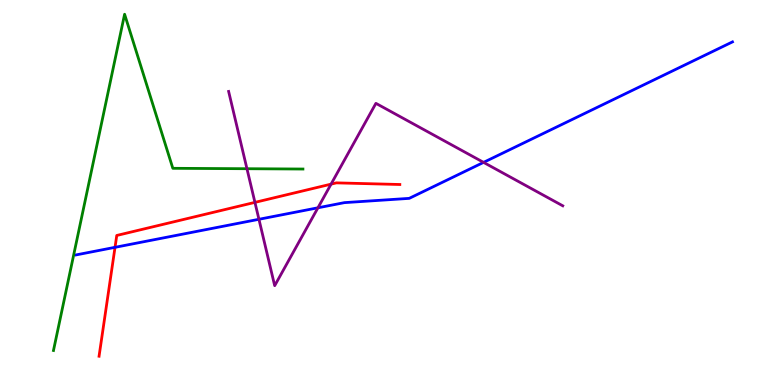[{'lines': ['blue', 'red'], 'intersections': [{'x': 1.48, 'y': 3.58}]}, {'lines': ['green', 'red'], 'intersections': []}, {'lines': ['purple', 'red'], 'intersections': [{'x': 3.29, 'y': 4.74}, {'x': 4.27, 'y': 5.22}]}, {'lines': ['blue', 'green'], 'intersections': []}, {'lines': ['blue', 'purple'], 'intersections': [{'x': 3.34, 'y': 4.3}, {'x': 4.1, 'y': 4.6}, {'x': 6.24, 'y': 5.78}]}, {'lines': ['green', 'purple'], 'intersections': [{'x': 3.19, 'y': 5.62}]}]